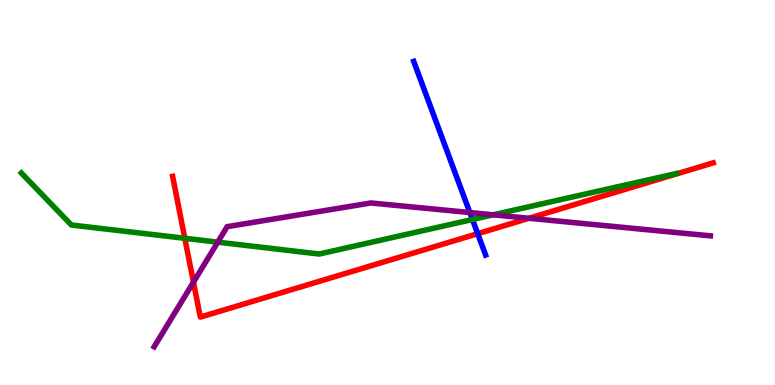[{'lines': ['blue', 'red'], 'intersections': [{'x': 6.16, 'y': 3.93}]}, {'lines': ['green', 'red'], 'intersections': [{'x': 2.38, 'y': 3.81}]}, {'lines': ['purple', 'red'], 'intersections': [{'x': 2.5, 'y': 2.67}, {'x': 6.83, 'y': 4.33}]}, {'lines': ['blue', 'green'], 'intersections': [{'x': 6.1, 'y': 4.3}]}, {'lines': ['blue', 'purple'], 'intersections': [{'x': 6.06, 'y': 4.48}]}, {'lines': ['green', 'purple'], 'intersections': [{'x': 2.81, 'y': 3.71}, {'x': 6.36, 'y': 4.42}]}]